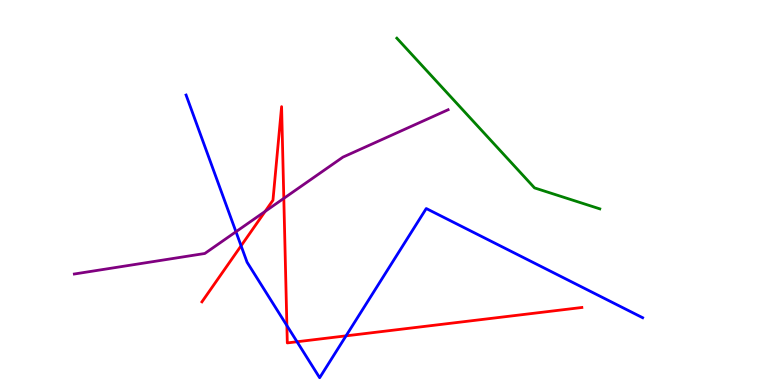[{'lines': ['blue', 'red'], 'intersections': [{'x': 3.11, 'y': 3.62}, {'x': 3.7, 'y': 1.54}, {'x': 3.83, 'y': 1.12}, {'x': 4.47, 'y': 1.28}]}, {'lines': ['green', 'red'], 'intersections': []}, {'lines': ['purple', 'red'], 'intersections': [{'x': 3.42, 'y': 4.51}, {'x': 3.66, 'y': 4.85}]}, {'lines': ['blue', 'green'], 'intersections': []}, {'lines': ['blue', 'purple'], 'intersections': [{'x': 3.04, 'y': 3.98}]}, {'lines': ['green', 'purple'], 'intersections': []}]